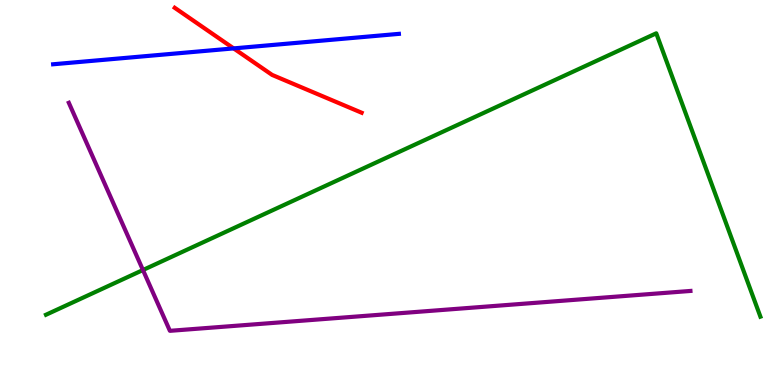[{'lines': ['blue', 'red'], 'intersections': [{'x': 3.01, 'y': 8.74}]}, {'lines': ['green', 'red'], 'intersections': []}, {'lines': ['purple', 'red'], 'intersections': []}, {'lines': ['blue', 'green'], 'intersections': []}, {'lines': ['blue', 'purple'], 'intersections': []}, {'lines': ['green', 'purple'], 'intersections': [{'x': 1.84, 'y': 2.99}]}]